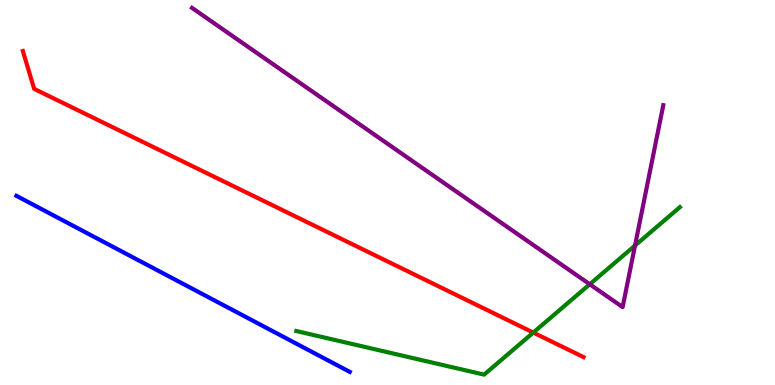[{'lines': ['blue', 'red'], 'intersections': []}, {'lines': ['green', 'red'], 'intersections': [{'x': 6.88, 'y': 1.36}]}, {'lines': ['purple', 'red'], 'intersections': []}, {'lines': ['blue', 'green'], 'intersections': []}, {'lines': ['blue', 'purple'], 'intersections': []}, {'lines': ['green', 'purple'], 'intersections': [{'x': 7.61, 'y': 2.62}, {'x': 8.19, 'y': 3.62}]}]